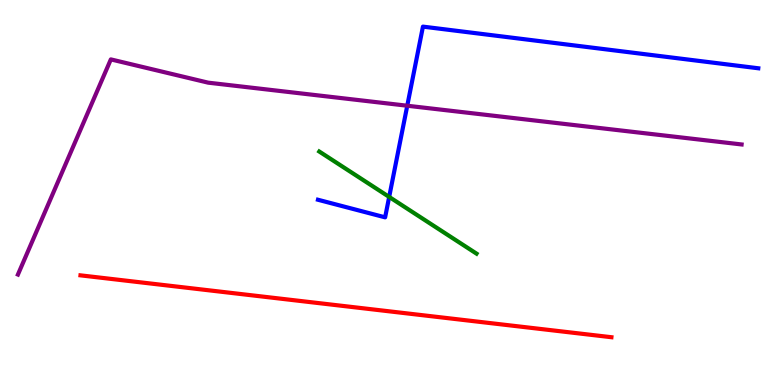[{'lines': ['blue', 'red'], 'intersections': []}, {'lines': ['green', 'red'], 'intersections': []}, {'lines': ['purple', 'red'], 'intersections': []}, {'lines': ['blue', 'green'], 'intersections': [{'x': 5.02, 'y': 4.89}]}, {'lines': ['blue', 'purple'], 'intersections': [{'x': 5.25, 'y': 7.25}]}, {'lines': ['green', 'purple'], 'intersections': []}]